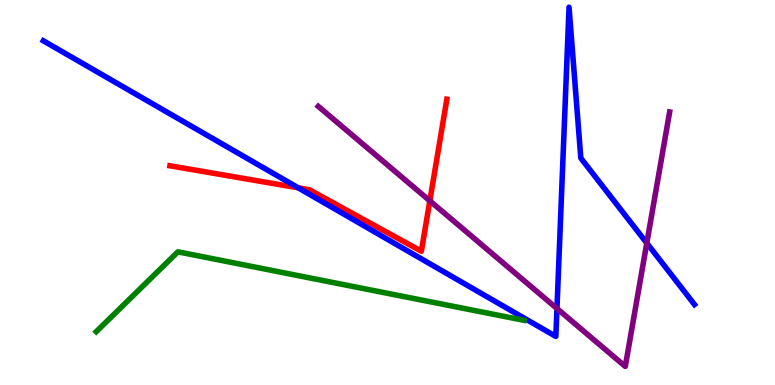[{'lines': ['blue', 'red'], 'intersections': [{'x': 3.85, 'y': 5.12}]}, {'lines': ['green', 'red'], 'intersections': []}, {'lines': ['purple', 'red'], 'intersections': [{'x': 5.55, 'y': 4.78}]}, {'lines': ['blue', 'green'], 'intersections': []}, {'lines': ['blue', 'purple'], 'intersections': [{'x': 7.19, 'y': 1.99}, {'x': 8.35, 'y': 3.69}]}, {'lines': ['green', 'purple'], 'intersections': []}]